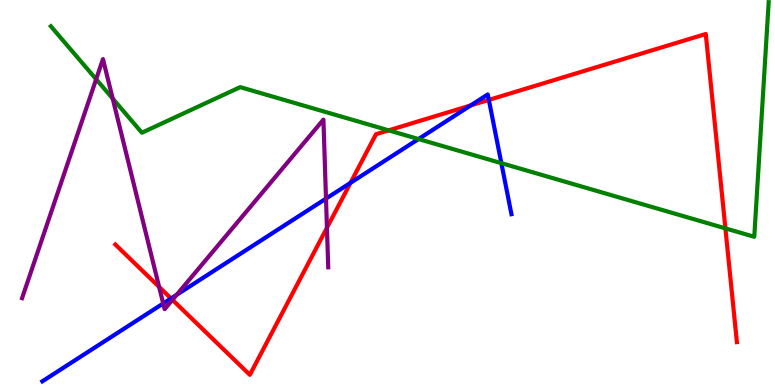[{'lines': ['blue', 'red'], 'intersections': [{'x': 2.21, 'y': 2.25}, {'x': 4.52, 'y': 5.25}, {'x': 6.07, 'y': 7.26}, {'x': 6.31, 'y': 7.41}]}, {'lines': ['green', 'red'], 'intersections': [{'x': 5.01, 'y': 6.61}, {'x': 9.36, 'y': 4.07}]}, {'lines': ['purple', 'red'], 'intersections': [{'x': 2.05, 'y': 2.55}, {'x': 2.23, 'y': 2.21}, {'x': 4.22, 'y': 4.08}]}, {'lines': ['blue', 'green'], 'intersections': [{'x': 5.4, 'y': 6.39}, {'x': 6.47, 'y': 5.76}]}, {'lines': ['blue', 'purple'], 'intersections': [{'x': 2.11, 'y': 2.12}, {'x': 2.28, 'y': 2.34}, {'x': 4.21, 'y': 4.84}]}, {'lines': ['green', 'purple'], 'intersections': [{'x': 1.24, 'y': 7.94}, {'x': 1.45, 'y': 7.44}]}]